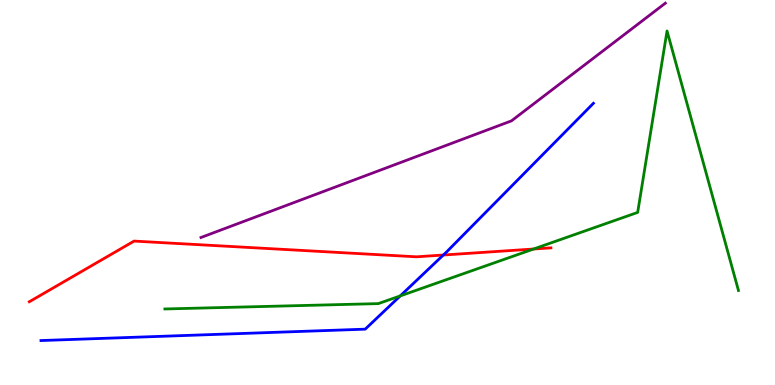[{'lines': ['blue', 'red'], 'intersections': [{'x': 5.72, 'y': 3.38}]}, {'lines': ['green', 'red'], 'intersections': [{'x': 6.88, 'y': 3.53}]}, {'lines': ['purple', 'red'], 'intersections': []}, {'lines': ['blue', 'green'], 'intersections': [{'x': 5.16, 'y': 2.31}]}, {'lines': ['blue', 'purple'], 'intersections': []}, {'lines': ['green', 'purple'], 'intersections': []}]